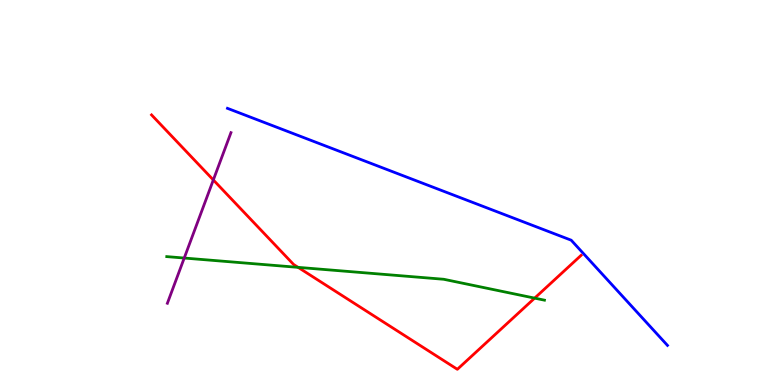[{'lines': ['blue', 'red'], 'intersections': []}, {'lines': ['green', 'red'], 'intersections': [{'x': 3.85, 'y': 3.06}, {'x': 6.9, 'y': 2.26}]}, {'lines': ['purple', 'red'], 'intersections': [{'x': 2.75, 'y': 5.33}]}, {'lines': ['blue', 'green'], 'intersections': []}, {'lines': ['blue', 'purple'], 'intersections': []}, {'lines': ['green', 'purple'], 'intersections': [{'x': 2.38, 'y': 3.3}]}]